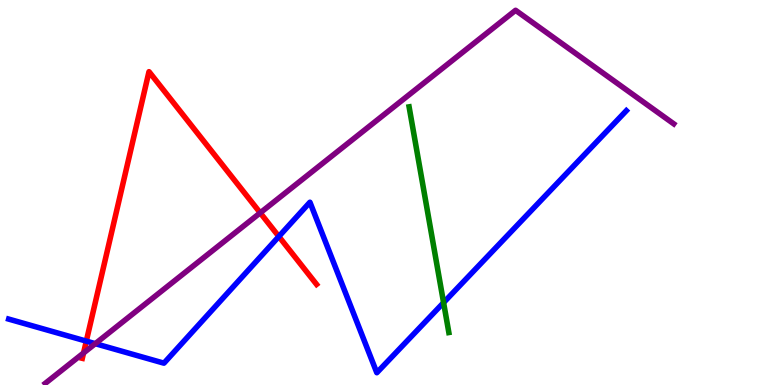[{'lines': ['blue', 'red'], 'intersections': [{'x': 1.11, 'y': 1.14}, {'x': 3.6, 'y': 3.86}]}, {'lines': ['green', 'red'], 'intersections': []}, {'lines': ['purple', 'red'], 'intersections': [{'x': 1.08, 'y': 0.832}, {'x': 3.36, 'y': 4.47}]}, {'lines': ['blue', 'green'], 'intersections': [{'x': 5.72, 'y': 2.14}]}, {'lines': ['blue', 'purple'], 'intersections': [{'x': 1.23, 'y': 1.07}]}, {'lines': ['green', 'purple'], 'intersections': []}]